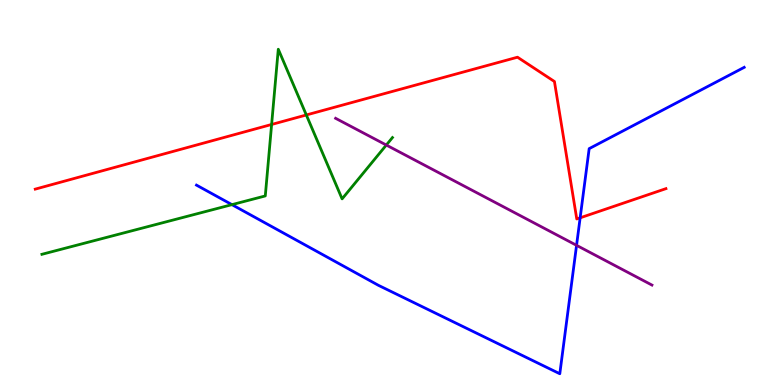[{'lines': ['blue', 'red'], 'intersections': [{'x': 7.49, 'y': 4.34}]}, {'lines': ['green', 'red'], 'intersections': [{'x': 3.5, 'y': 6.77}, {'x': 3.95, 'y': 7.01}]}, {'lines': ['purple', 'red'], 'intersections': []}, {'lines': ['blue', 'green'], 'intersections': [{'x': 2.99, 'y': 4.68}]}, {'lines': ['blue', 'purple'], 'intersections': [{'x': 7.44, 'y': 3.63}]}, {'lines': ['green', 'purple'], 'intersections': [{'x': 4.98, 'y': 6.23}]}]